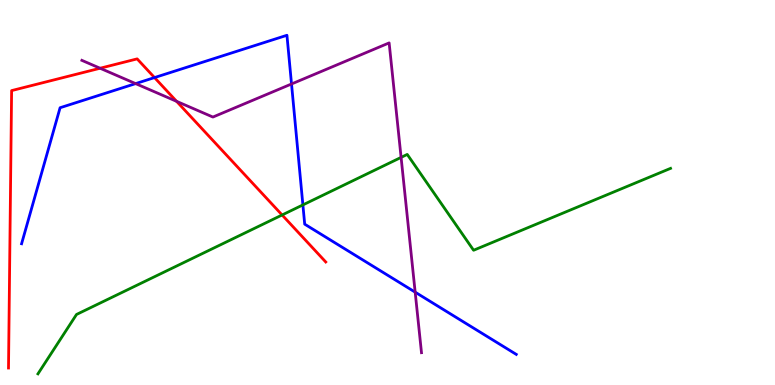[{'lines': ['blue', 'red'], 'intersections': [{'x': 1.99, 'y': 7.99}]}, {'lines': ['green', 'red'], 'intersections': [{'x': 3.64, 'y': 4.42}]}, {'lines': ['purple', 'red'], 'intersections': [{'x': 1.29, 'y': 8.23}, {'x': 2.28, 'y': 7.37}]}, {'lines': ['blue', 'green'], 'intersections': [{'x': 3.91, 'y': 4.68}]}, {'lines': ['blue', 'purple'], 'intersections': [{'x': 1.75, 'y': 7.83}, {'x': 3.76, 'y': 7.82}, {'x': 5.36, 'y': 2.41}]}, {'lines': ['green', 'purple'], 'intersections': [{'x': 5.18, 'y': 5.91}]}]